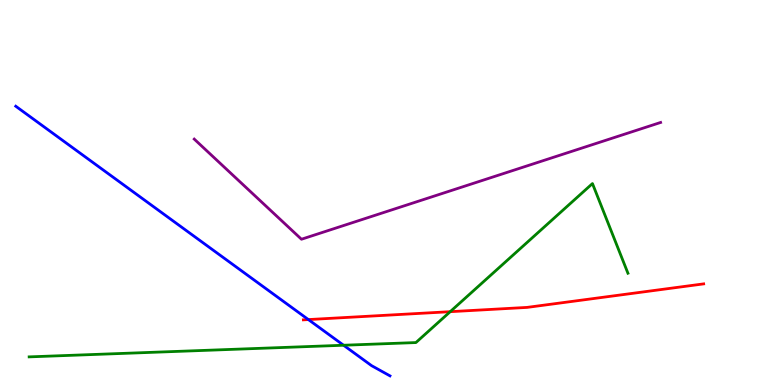[{'lines': ['blue', 'red'], 'intersections': [{'x': 3.98, 'y': 1.7}]}, {'lines': ['green', 'red'], 'intersections': [{'x': 5.81, 'y': 1.9}]}, {'lines': ['purple', 'red'], 'intersections': []}, {'lines': ['blue', 'green'], 'intersections': [{'x': 4.43, 'y': 1.03}]}, {'lines': ['blue', 'purple'], 'intersections': []}, {'lines': ['green', 'purple'], 'intersections': []}]